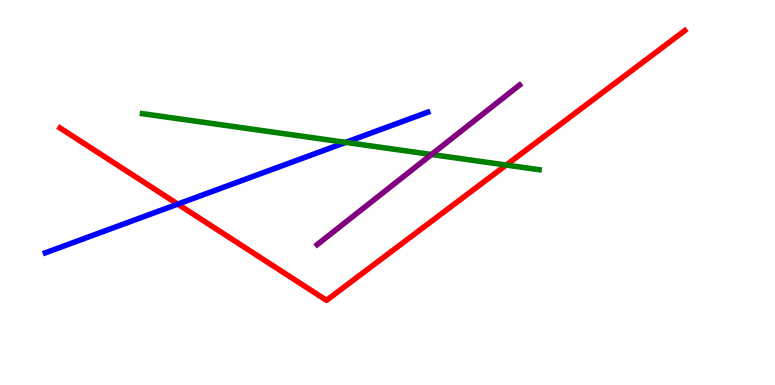[{'lines': ['blue', 'red'], 'intersections': [{'x': 2.29, 'y': 4.7}]}, {'lines': ['green', 'red'], 'intersections': [{'x': 6.53, 'y': 5.71}]}, {'lines': ['purple', 'red'], 'intersections': []}, {'lines': ['blue', 'green'], 'intersections': [{'x': 4.46, 'y': 6.3}]}, {'lines': ['blue', 'purple'], 'intersections': []}, {'lines': ['green', 'purple'], 'intersections': [{'x': 5.57, 'y': 5.99}]}]